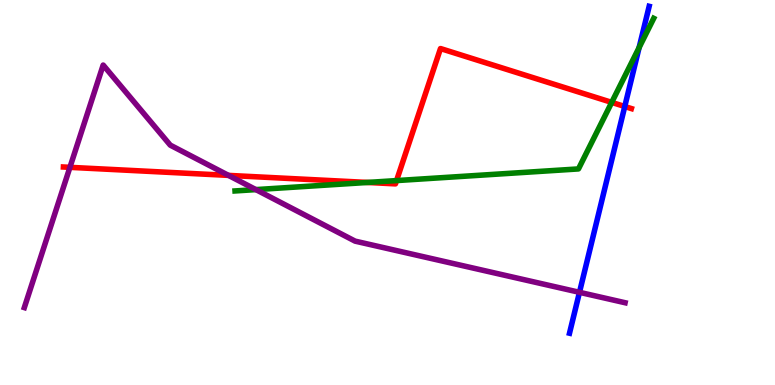[{'lines': ['blue', 'red'], 'intersections': [{'x': 8.06, 'y': 7.23}]}, {'lines': ['green', 'red'], 'intersections': [{'x': 4.74, 'y': 5.26}, {'x': 5.12, 'y': 5.31}, {'x': 7.89, 'y': 7.34}]}, {'lines': ['purple', 'red'], 'intersections': [{'x': 0.902, 'y': 5.65}, {'x': 2.95, 'y': 5.44}]}, {'lines': ['blue', 'green'], 'intersections': [{'x': 8.25, 'y': 8.77}]}, {'lines': ['blue', 'purple'], 'intersections': [{'x': 7.48, 'y': 2.41}]}, {'lines': ['green', 'purple'], 'intersections': [{'x': 3.3, 'y': 5.08}]}]